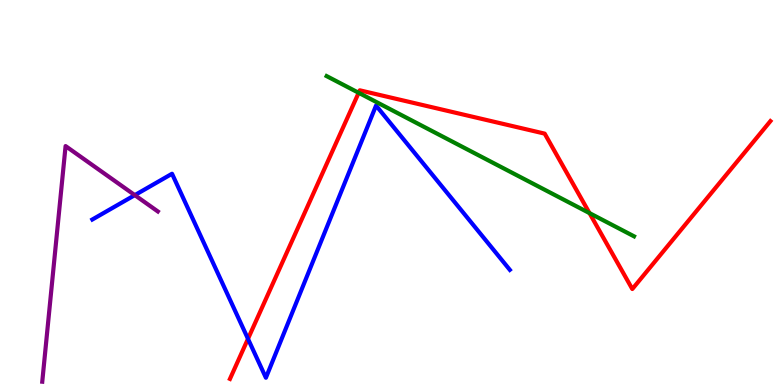[{'lines': ['blue', 'red'], 'intersections': [{'x': 3.2, 'y': 1.2}]}, {'lines': ['green', 'red'], 'intersections': [{'x': 4.63, 'y': 7.59}, {'x': 7.61, 'y': 4.46}]}, {'lines': ['purple', 'red'], 'intersections': []}, {'lines': ['blue', 'green'], 'intersections': []}, {'lines': ['blue', 'purple'], 'intersections': [{'x': 1.74, 'y': 4.93}]}, {'lines': ['green', 'purple'], 'intersections': []}]